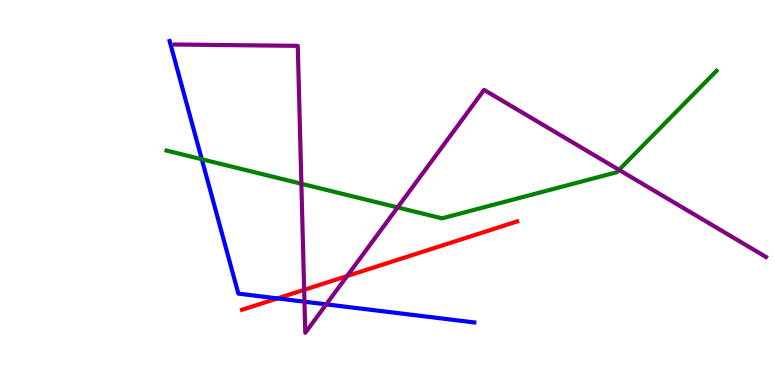[{'lines': ['blue', 'red'], 'intersections': [{'x': 3.58, 'y': 2.25}]}, {'lines': ['green', 'red'], 'intersections': []}, {'lines': ['purple', 'red'], 'intersections': [{'x': 3.92, 'y': 2.47}, {'x': 4.48, 'y': 2.83}]}, {'lines': ['blue', 'green'], 'intersections': [{'x': 2.6, 'y': 5.86}]}, {'lines': ['blue', 'purple'], 'intersections': [{'x': 3.93, 'y': 2.16}, {'x': 4.21, 'y': 2.09}]}, {'lines': ['green', 'purple'], 'intersections': [{'x': 3.89, 'y': 5.23}, {'x': 5.13, 'y': 4.61}, {'x': 7.99, 'y': 5.59}]}]